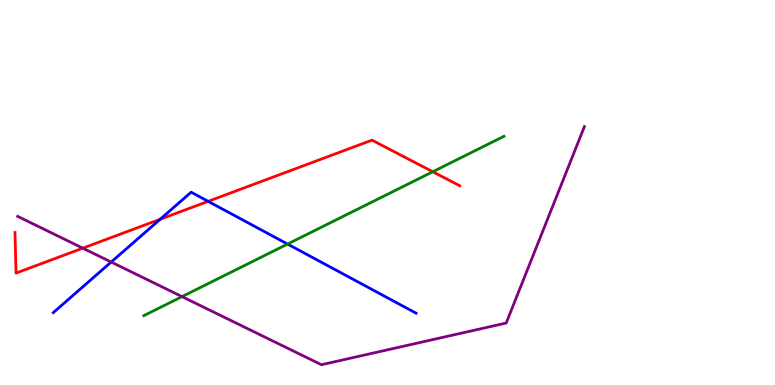[{'lines': ['blue', 'red'], 'intersections': [{'x': 2.07, 'y': 4.3}, {'x': 2.69, 'y': 4.77}]}, {'lines': ['green', 'red'], 'intersections': [{'x': 5.58, 'y': 5.54}]}, {'lines': ['purple', 'red'], 'intersections': [{'x': 1.07, 'y': 3.55}]}, {'lines': ['blue', 'green'], 'intersections': [{'x': 3.71, 'y': 3.66}]}, {'lines': ['blue', 'purple'], 'intersections': [{'x': 1.43, 'y': 3.19}]}, {'lines': ['green', 'purple'], 'intersections': [{'x': 2.35, 'y': 2.3}]}]